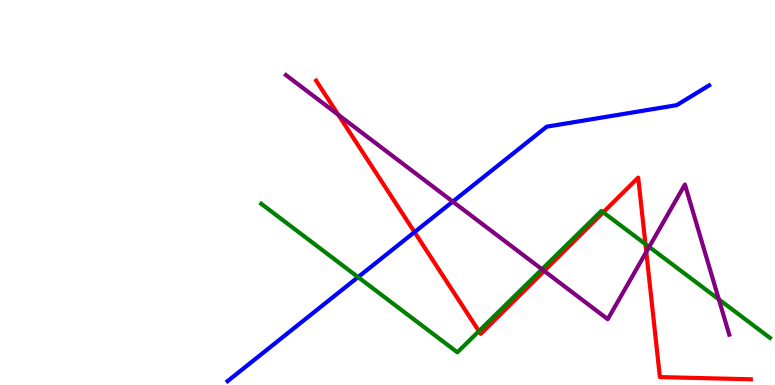[{'lines': ['blue', 'red'], 'intersections': [{'x': 5.35, 'y': 3.97}]}, {'lines': ['green', 'red'], 'intersections': [{'x': 6.18, 'y': 1.4}, {'x': 7.78, 'y': 4.48}, {'x': 8.33, 'y': 3.66}]}, {'lines': ['purple', 'red'], 'intersections': [{'x': 4.37, 'y': 7.02}, {'x': 7.02, 'y': 2.96}, {'x': 8.34, 'y': 3.46}]}, {'lines': ['blue', 'green'], 'intersections': [{'x': 4.62, 'y': 2.8}]}, {'lines': ['blue', 'purple'], 'intersections': [{'x': 5.84, 'y': 4.76}]}, {'lines': ['green', 'purple'], 'intersections': [{'x': 6.99, 'y': 3.01}, {'x': 8.38, 'y': 3.59}, {'x': 9.28, 'y': 2.22}]}]